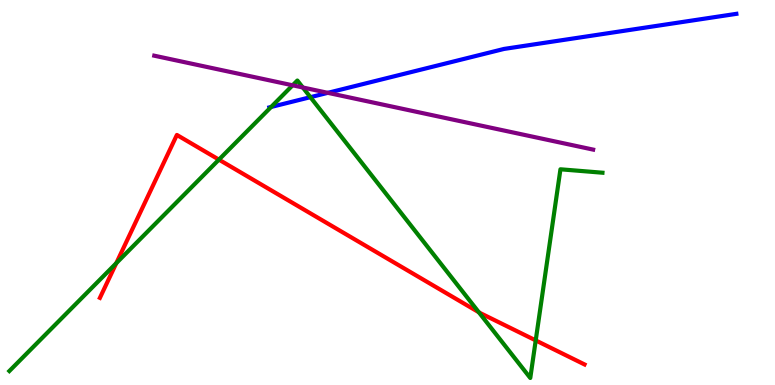[{'lines': ['blue', 'red'], 'intersections': []}, {'lines': ['green', 'red'], 'intersections': [{'x': 1.5, 'y': 3.17}, {'x': 2.82, 'y': 5.85}, {'x': 6.18, 'y': 1.89}, {'x': 6.91, 'y': 1.16}]}, {'lines': ['purple', 'red'], 'intersections': []}, {'lines': ['blue', 'green'], 'intersections': [{'x': 3.5, 'y': 7.22}, {'x': 4.01, 'y': 7.48}]}, {'lines': ['blue', 'purple'], 'intersections': [{'x': 4.23, 'y': 7.59}]}, {'lines': ['green', 'purple'], 'intersections': [{'x': 3.78, 'y': 7.78}, {'x': 3.91, 'y': 7.73}]}]